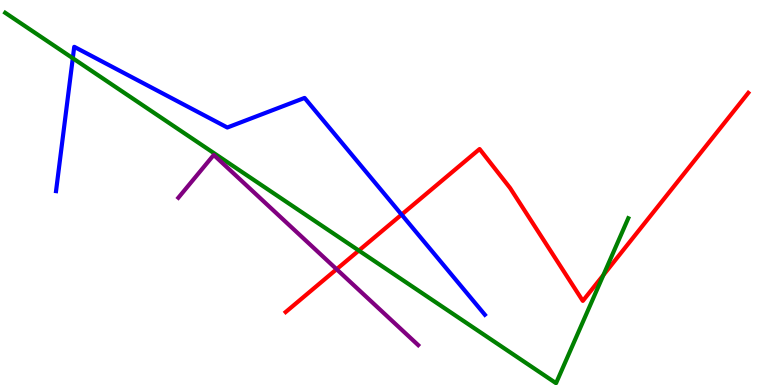[{'lines': ['blue', 'red'], 'intersections': [{'x': 5.18, 'y': 4.43}]}, {'lines': ['green', 'red'], 'intersections': [{'x': 4.63, 'y': 3.49}, {'x': 7.79, 'y': 2.86}]}, {'lines': ['purple', 'red'], 'intersections': [{'x': 4.34, 'y': 3.01}]}, {'lines': ['blue', 'green'], 'intersections': [{'x': 0.939, 'y': 8.49}]}, {'lines': ['blue', 'purple'], 'intersections': []}, {'lines': ['green', 'purple'], 'intersections': []}]